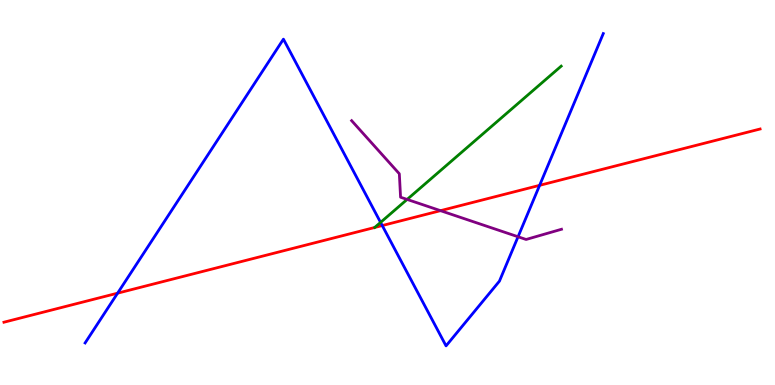[{'lines': ['blue', 'red'], 'intersections': [{'x': 1.52, 'y': 2.39}, {'x': 4.93, 'y': 4.14}, {'x': 6.96, 'y': 5.19}]}, {'lines': ['green', 'red'], 'intersections': []}, {'lines': ['purple', 'red'], 'intersections': [{'x': 5.68, 'y': 4.53}]}, {'lines': ['blue', 'green'], 'intersections': [{'x': 4.91, 'y': 4.22}]}, {'lines': ['blue', 'purple'], 'intersections': [{'x': 6.68, 'y': 3.85}]}, {'lines': ['green', 'purple'], 'intersections': [{'x': 5.25, 'y': 4.82}]}]